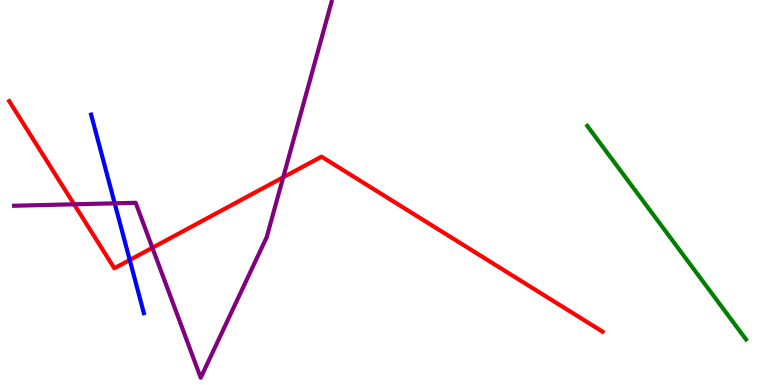[{'lines': ['blue', 'red'], 'intersections': [{'x': 1.67, 'y': 3.25}]}, {'lines': ['green', 'red'], 'intersections': []}, {'lines': ['purple', 'red'], 'intersections': [{'x': 0.956, 'y': 4.69}, {'x': 1.97, 'y': 3.56}, {'x': 3.65, 'y': 5.39}]}, {'lines': ['blue', 'green'], 'intersections': []}, {'lines': ['blue', 'purple'], 'intersections': [{'x': 1.48, 'y': 4.72}]}, {'lines': ['green', 'purple'], 'intersections': []}]